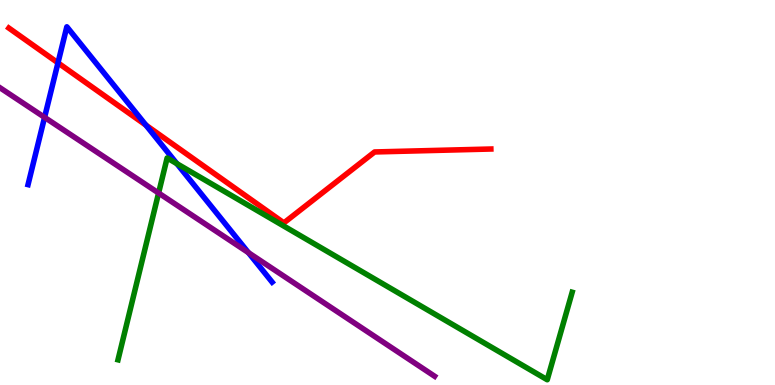[{'lines': ['blue', 'red'], 'intersections': [{'x': 0.748, 'y': 8.37}, {'x': 1.88, 'y': 6.75}]}, {'lines': ['green', 'red'], 'intersections': []}, {'lines': ['purple', 'red'], 'intersections': []}, {'lines': ['blue', 'green'], 'intersections': [{'x': 2.28, 'y': 5.75}]}, {'lines': ['blue', 'purple'], 'intersections': [{'x': 0.575, 'y': 6.95}, {'x': 3.21, 'y': 3.44}]}, {'lines': ['green', 'purple'], 'intersections': [{'x': 2.05, 'y': 4.99}]}]